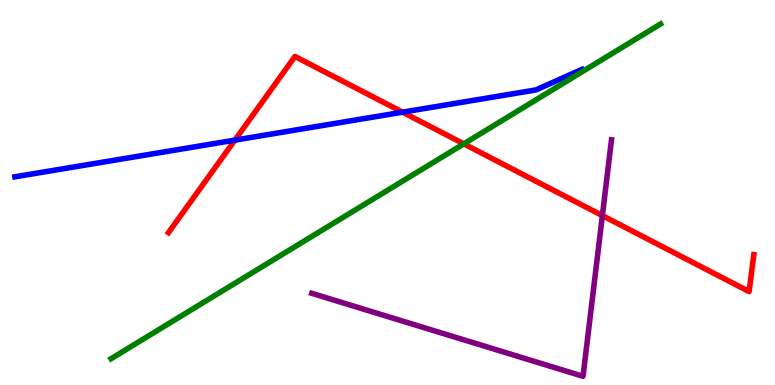[{'lines': ['blue', 'red'], 'intersections': [{'x': 3.03, 'y': 6.36}, {'x': 5.19, 'y': 7.09}]}, {'lines': ['green', 'red'], 'intersections': [{'x': 5.98, 'y': 6.26}]}, {'lines': ['purple', 'red'], 'intersections': [{'x': 7.77, 'y': 4.4}]}, {'lines': ['blue', 'green'], 'intersections': []}, {'lines': ['blue', 'purple'], 'intersections': []}, {'lines': ['green', 'purple'], 'intersections': []}]